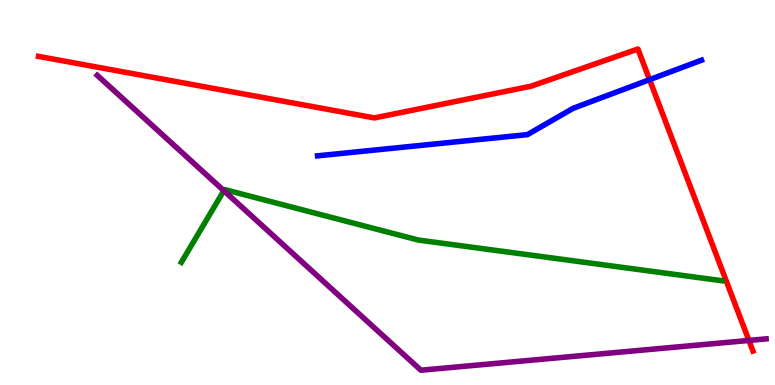[{'lines': ['blue', 'red'], 'intersections': [{'x': 8.38, 'y': 7.93}]}, {'lines': ['green', 'red'], 'intersections': []}, {'lines': ['purple', 'red'], 'intersections': [{'x': 9.66, 'y': 1.16}]}, {'lines': ['blue', 'green'], 'intersections': []}, {'lines': ['blue', 'purple'], 'intersections': []}, {'lines': ['green', 'purple'], 'intersections': [{'x': 2.89, 'y': 5.05}]}]